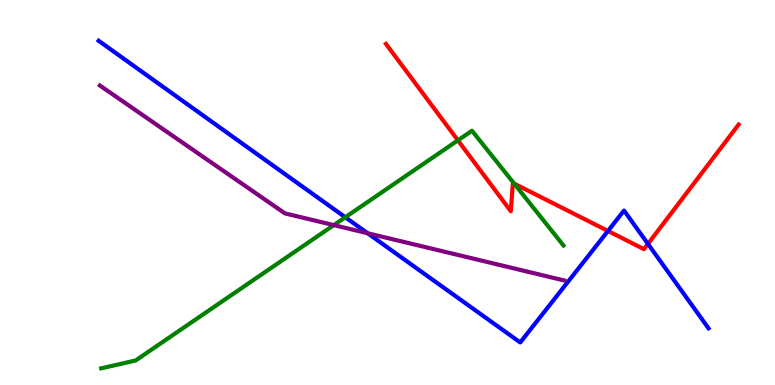[{'lines': ['blue', 'red'], 'intersections': [{'x': 7.84, 'y': 4.0}, {'x': 8.36, 'y': 3.67}]}, {'lines': ['green', 'red'], 'intersections': [{'x': 5.91, 'y': 6.35}, {'x': 6.63, 'y': 5.23}]}, {'lines': ['purple', 'red'], 'intersections': []}, {'lines': ['blue', 'green'], 'intersections': [{'x': 4.46, 'y': 4.36}]}, {'lines': ['blue', 'purple'], 'intersections': [{'x': 4.74, 'y': 3.94}]}, {'lines': ['green', 'purple'], 'intersections': [{'x': 4.31, 'y': 4.15}]}]